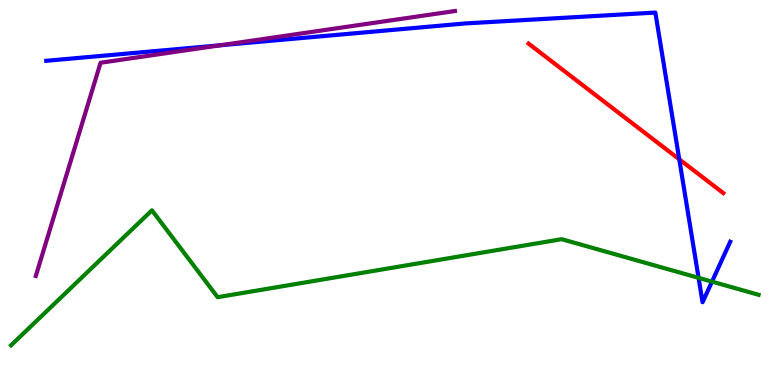[{'lines': ['blue', 'red'], 'intersections': [{'x': 8.76, 'y': 5.86}]}, {'lines': ['green', 'red'], 'intersections': []}, {'lines': ['purple', 'red'], 'intersections': []}, {'lines': ['blue', 'green'], 'intersections': [{'x': 9.01, 'y': 2.78}, {'x': 9.19, 'y': 2.69}]}, {'lines': ['blue', 'purple'], 'intersections': [{'x': 2.84, 'y': 8.82}]}, {'lines': ['green', 'purple'], 'intersections': []}]